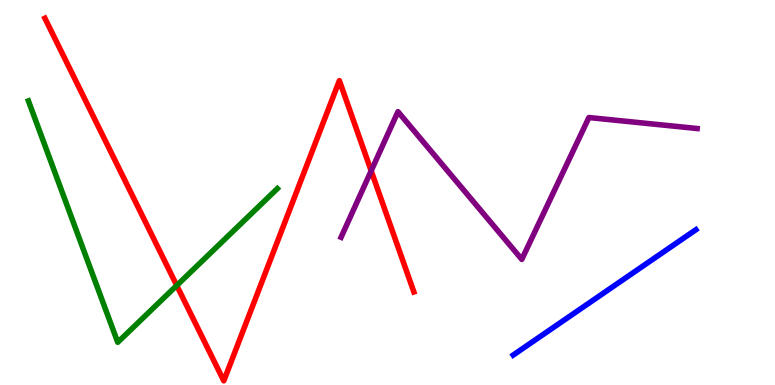[{'lines': ['blue', 'red'], 'intersections': []}, {'lines': ['green', 'red'], 'intersections': [{'x': 2.28, 'y': 2.59}]}, {'lines': ['purple', 'red'], 'intersections': [{'x': 4.79, 'y': 5.56}]}, {'lines': ['blue', 'green'], 'intersections': []}, {'lines': ['blue', 'purple'], 'intersections': []}, {'lines': ['green', 'purple'], 'intersections': []}]